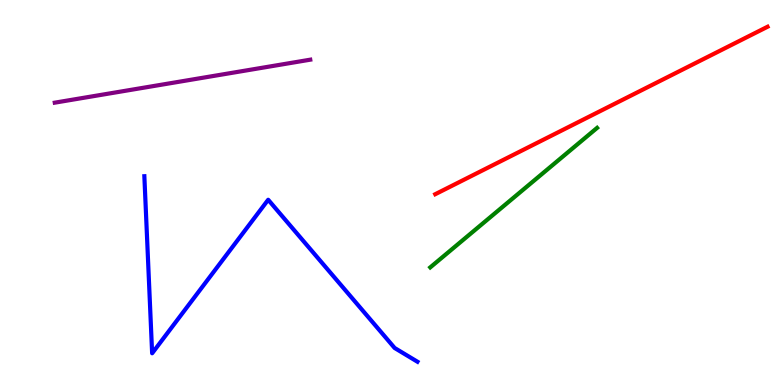[{'lines': ['blue', 'red'], 'intersections': []}, {'lines': ['green', 'red'], 'intersections': []}, {'lines': ['purple', 'red'], 'intersections': []}, {'lines': ['blue', 'green'], 'intersections': []}, {'lines': ['blue', 'purple'], 'intersections': []}, {'lines': ['green', 'purple'], 'intersections': []}]